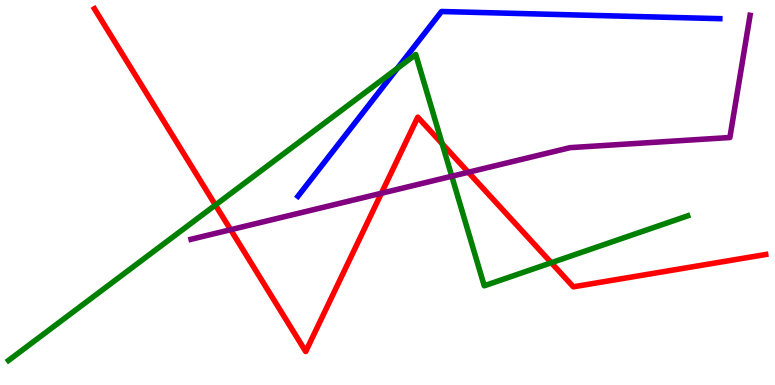[{'lines': ['blue', 'red'], 'intersections': []}, {'lines': ['green', 'red'], 'intersections': [{'x': 2.78, 'y': 4.67}, {'x': 5.71, 'y': 6.27}, {'x': 7.11, 'y': 3.18}]}, {'lines': ['purple', 'red'], 'intersections': [{'x': 2.98, 'y': 4.03}, {'x': 4.92, 'y': 4.98}, {'x': 6.04, 'y': 5.53}]}, {'lines': ['blue', 'green'], 'intersections': [{'x': 5.13, 'y': 8.23}]}, {'lines': ['blue', 'purple'], 'intersections': []}, {'lines': ['green', 'purple'], 'intersections': [{'x': 5.83, 'y': 5.42}]}]